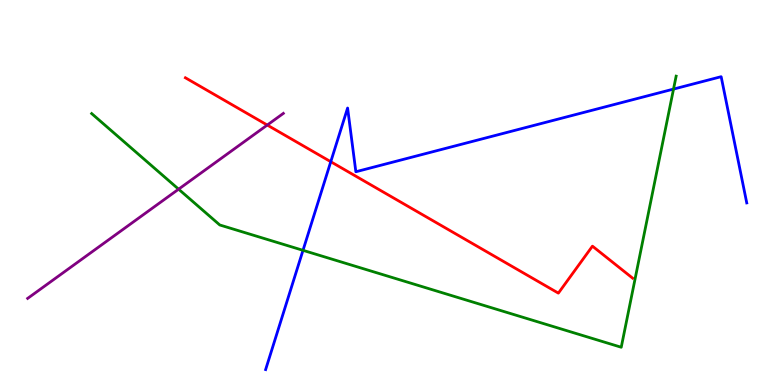[{'lines': ['blue', 'red'], 'intersections': [{'x': 4.27, 'y': 5.8}]}, {'lines': ['green', 'red'], 'intersections': []}, {'lines': ['purple', 'red'], 'intersections': [{'x': 3.45, 'y': 6.75}]}, {'lines': ['blue', 'green'], 'intersections': [{'x': 3.91, 'y': 3.5}, {'x': 8.69, 'y': 7.69}]}, {'lines': ['blue', 'purple'], 'intersections': []}, {'lines': ['green', 'purple'], 'intersections': [{'x': 2.3, 'y': 5.09}]}]